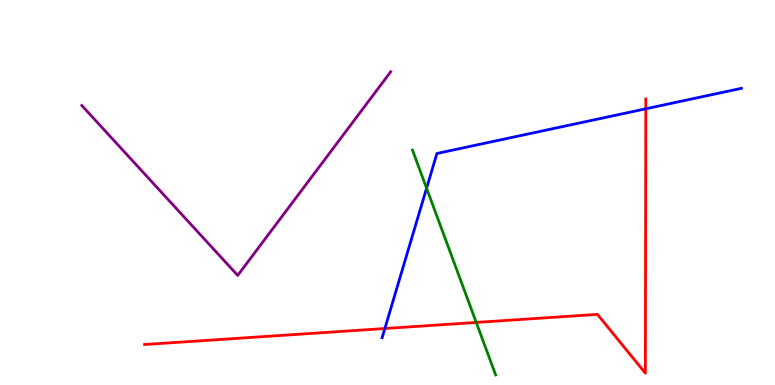[{'lines': ['blue', 'red'], 'intersections': [{'x': 4.97, 'y': 1.47}, {'x': 8.33, 'y': 7.17}]}, {'lines': ['green', 'red'], 'intersections': [{'x': 6.15, 'y': 1.63}]}, {'lines': ['purple', 'red'], 'intersections': []}, {'lines': ['blue', 'green'], 'intersections': [{'x': 5.5, 'y': 5.11}]}, {'lines': ['blue', 'purple'], 'intersections': []}, {'lines': ['green', 'purple'], 'intersections': []}]